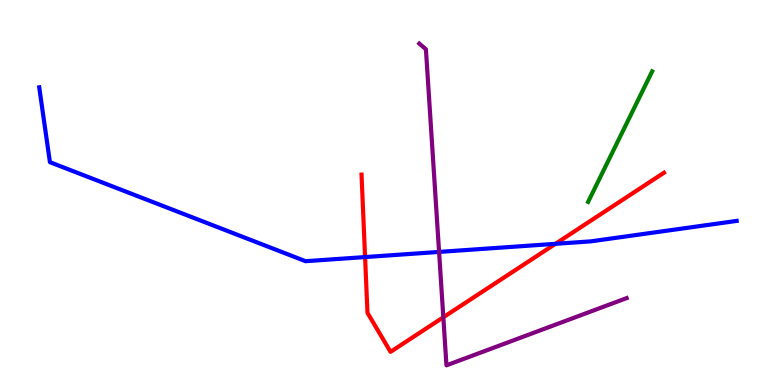[{'lines': ['blue', 'red'], 'intersections': [{'x': 4.71, 'y': 3.32}, {'x': 7.17, 'y': 3.67}]}, {'lines': ['green', 'red'], 'intersections': []}, {'lines': ['purple', 'red'], 'intersections': [{'x': 5.72, 'y': 1.76}]}, {'lines': ['blue', 'green'], 'intersections': []}, {'lines': ['blue', 'purple'], 'intersections': [{'x': 5.67, 'y': 3.46}]}, {'lines': ['green', 'purple'], 'intersections': []}]